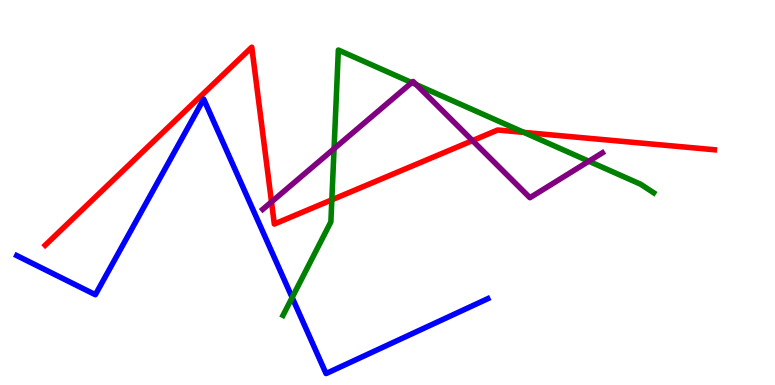[{'lines': ['blue', 'red'], 'intersections': []}, {'lines': ['green', 'red'], 'intersections': [{'x': 4.28, 'y': 4.81}, {'x': 6.76, 'y': 6.56}]}, {'lines': ['purple', 'red'], 'intersections': [{'x': 3.5, 'y': 4.76}, {'x': 6.1, 'y': 6.35}]}, {'lines': ['blue', 'green'], 'intersections': [{'x': 3.77, 'y': 2.27}]}, {'lines': ['blue', 'purple'], 'intersections': []}, {'lines': ['green', 'purple'], 'intersections': [{'x': 4.31, 'y': 6.14}, {'x': 5.31, 'y': 7.85}, {'x': 5.37, 'y': 7.8}, {'x': 7.6, 'y': 5.81}]}]